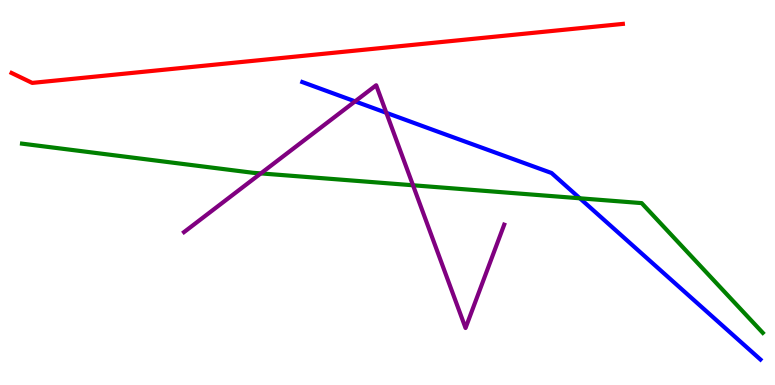[{'lines': ['blue', 'red'], 'intersections': []}, {'lines': ['green', 'red'], 'intersections': []}, {'lines': ['purple', 'red'], 'intersections': []}, {'lines': ['blue', 'green'], 'intersections': [{'x': 7.48, 'y': 4.85}]}, {'lines': ['blue', 'purple'], 'intersections': [{'x': 4.58, 'y': 7.37}, {'x': 4.99, 'y': 7.07}]}, {'lines': ['green', 'purple'], 'intersections': [{'x': 3.37, 'y': 5.5}, {'x': 5.33, 'y': 5.19}]}]